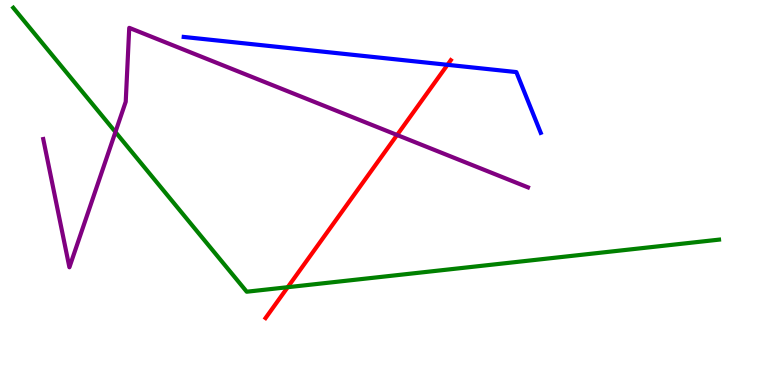[{'lines': ['blue', 'red'], 'intersections': [{'x': 5.77, 'y': 8.32}]}, {'lines': ['green', 'red'], 'intersections': [{'x': 3.71, 'y': 2.54}]}, {'lines': ['purple', 'red'], 'intersections': [{'x': 5.12, 'y': 6.49}]}, {'lines': ['blue', 'green'], 'intersections': []}, {'lines': ['blue', 'purple'], 'intersections': []}, {'lines': ['green', 'purple'], 'intersections': [{'x': 1.49, 'y': 6.57}]}]